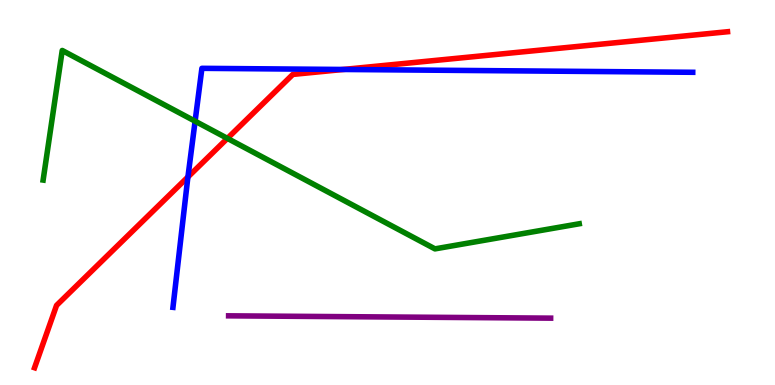[{'lines': ['blue', 'red'], 'intersections': [{'x': 2.42, 'y': 5.4}, {'x': 4.43, 'y': 8.2}]}, {'lines': ['green', 'red'], 'intersections': [{'x': 2.93, 'y': 6.41}]}, {'lines': ['purple', 'red'], 'intersections': []}, {'lines': ['blue', 'green'], 'intersections': [{'x': 2.52, 'y': 6.85}]}, {'lines': ['blue', 'purple'], 'intersections': []}, {'lines': ['green', 'purple'], 'intersections': []}]